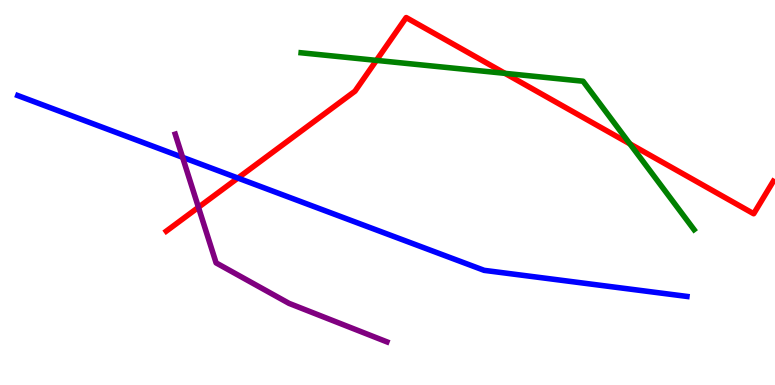[{'lines': ['blue', 'red'], 'intersections': [{'x': 3.07, 'y': 5.38}]}, {'lines': ['green', 'red'], 'intersections': [{'x': 4.86, 'y': 8.43}, {'x': 6.52, 'y': 8.09}, {'x': 8.13, 'y': 6.26}]}, {'lines': ['purple', 'red'], 'intersections': [{'x': 2.56, 'y': 4.62}]}, {'lines': ['blue', 'green'], 'intersections': []}, {'lines': ['blue', 'purple'], 'intersections': [{'x': 2.36, 'y': 5.91}]}, {'lines': ['green', 'purple'], 'intersections': []}]